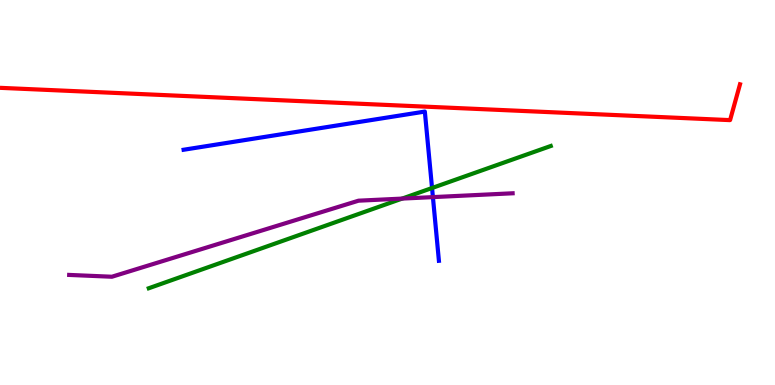[{'lines': ['blue', 'red'], 'intersections': []}, {'lines': ['green', 'red'], 'intersections': []}, {'lines': ['purple', 'red'], 'intersections': []}, {'lines': ['blue', 'green'], 'intersections': [{'x': 5.57, 'y': 5.12}]}, {'lines': ['blue', 'purple'], 'intersections': [{'x': 5.59, 'y': 4.88}]}, {'lines': ['green', 'purple'], 'intersections': [{'x': 5.19, 'y': 4.84}]}]